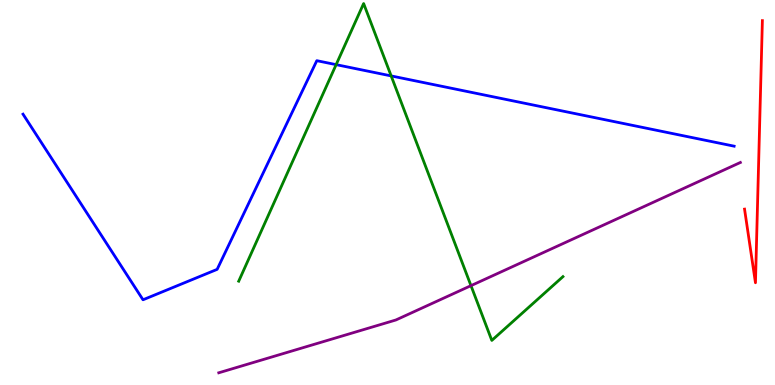[{'lines': ['blue', 'red'], 'intersections': []}, {'lines': ['green', 'red'], 'intersections': []}, {'lines': ['purple', 'red'], 'intersections': []}, {'lines': ['blue', 'green'], 'intersections': [{'x': 4.34, 'y': 8.32}, {'x': 5.05, 'y': 8.03}]}, {'lines': ['blue', 'purple'], 'intersections': []}, {'lines': ['green', 'purple'], 'intersections': [{'x': 6.08, 'y': 2.58}]}]